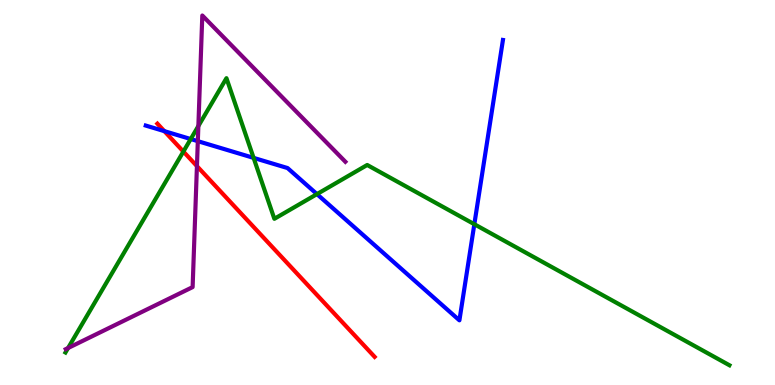[{'lines': ['blue', 'red'], 'intersections': [{'x': 2.12, 'y': 6.59}]}, {'lines': ['green', 'red'], 'intersections': [{'x': 2.37, 'y': 6.06}]}, {'lines': ['purple', 'red'], 'intersections': [{'x': 2.54, 'y': 5.69}]}, {'lines': ['blue', 'green'], 'intersections': [{'x': 2.46, 'y': 6.39}, {'x': 3.27, 'y': 5.9}, {'x': 4.09, 'y': 4.96}, {'x': 6.12, 'y': 4.18}]}, {'lines': ['blue', 'purple'], 'intersections': [{'x': 2.55, 'y': 6.33}]}, {'lines': ['green', 'purple'], 'intersections': [{'x': 0.878, 'y': 0.96}, {'x': 2.56, 'y': 6.73}]}]